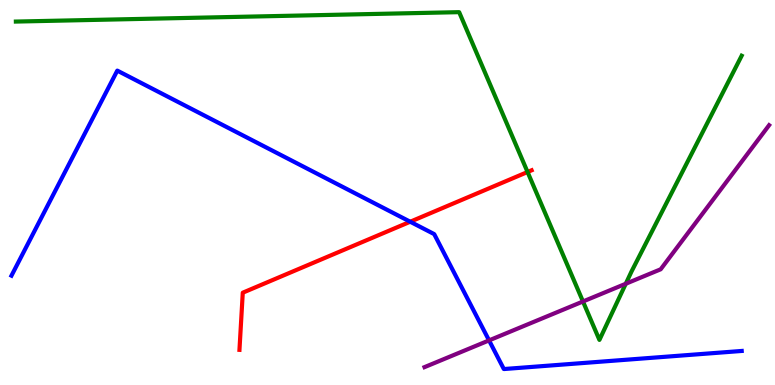[{'lines': ['blue', 'red'], 'intersections': [{'x': 5.29, 'y': 4.24}]}, {'lines': ['green', 'red'], 'intersections': [{'x': 6.81, 'y': 5.53}]}, {'lines': ['purple', 'red'], 'intersections': []}, {'lines': ['blue', 'green'], 'intersections': []}, {'lines': ['blue', 'purple'], 'intersections': [{'x': 6.31, 'y': 1.16}]}, {'lines': ['green', 'purple'], 'intersections': [{'x': 7.52, 'y': 2.17}, {'x': 8.07, 'y': 2.63}]}]